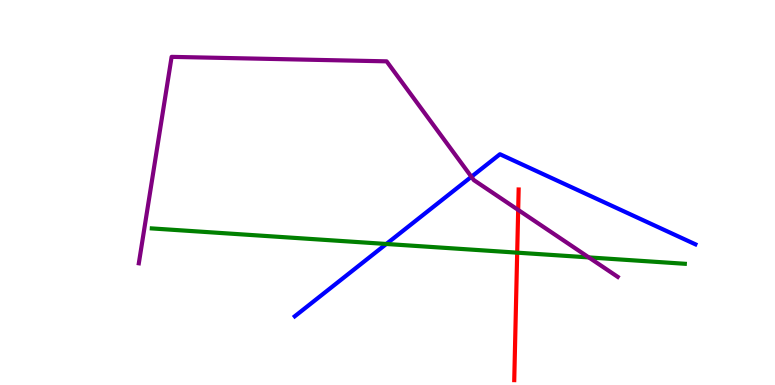[{'lines': ['blue', 'red'], 'intersections': []}, {'lines': ['green', 'red'], 'intersections': [{'x': 6.67, 'y': 3.44}]}, {'lines': ['purple', 'red'], 'intersections': [{'x': 6.69, 'y': 4.55}]}, {'lines': ['blue', 'green'], 'intersections': [{'x': 4.98, 'y': 3.66}]}, {'lines': ['blue', 'purple'], 'intersections': [{'x': 6.08, 'y': 5.41}]}, {'lines': ['green', 'purple'], 'intersections': [{'x': 7.6, 'y': 3.31}]}]